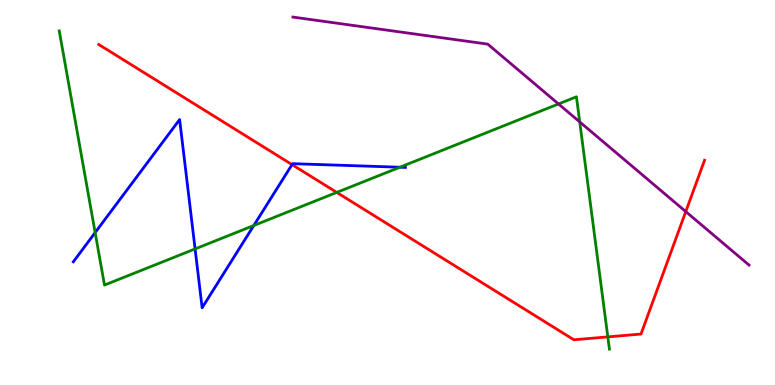[{'lines': ['blue', 'red'], 'intersections': [{'x': 3.77, 'y': 5.72}]}, {'lines': ['green', 'red'], 'intersections': [{'x': 4.35, 'y': 5.0}, {'x': 7.84, 'y': 1.25}]}, {'lines': ['purple', 'red'], 'intersections': [{'x': 8.85, 'y': 4.5}]}, {'lines': ['blue', 'green'], 'intersections': [{'x': 1.23, 'y': 3.96}, {'x': 2.52, 'y': 3.53}, {'x': 3.27, 'y': 4.14}, {'x': 5.16, 'y': 5.66}]}, {'lines': ['blue', 'purple'], 'intersections': []}, {'lines': ['green', 'purple'], 'intersections': [{'x': 7.21, 'y': 7.3}, {'x': 7.48, 'y': 6.83}]}]